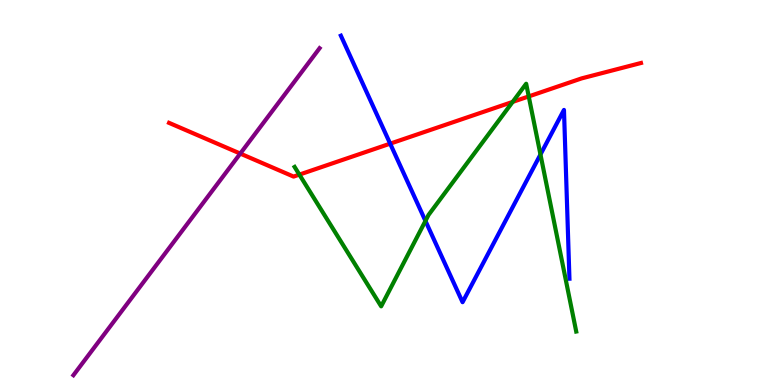[{'lines': ['blue', 'red'], 'intersections': [{'x': 5.03, 'y': 6.27}]}, {'lines': ['green', 'red'], 'intersections': [{'x': 3.86, 'y': 5.46}, {'x': 6.61, 'y': 7.35}, {'x': 6.82, 'y': 7.5}]}, {'lines': ['purple', 'red'], 'intersections': [{'x': 3.1, 'y': 6.01}]}, {'lines': ['blue', 'green'], 'intersections': [{'x': 5.49, 'y': 4.26}, {'x': 6.97, 'y': 5.99}]}, {'lines': ['blue', 'purple'], 'intersections': []}, {'lines': ['green', 'purple'], 'intersections': []}]